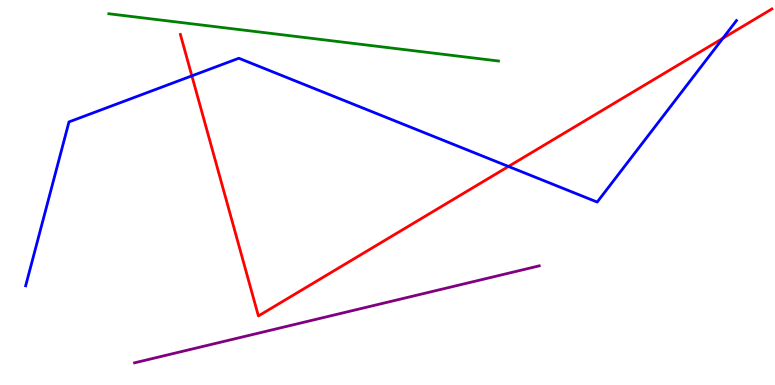[{'lines': ['blue', 'red'], 'intersections': [{'x': 2.48, 'y': 8.03}, {'x': 6.56, 'y': 5.68}, {'x': 9.33, 'y': 9.01}]}, {'lines': ['green', 'red'], 'intersections': []}, {'lines': ['purple', 'red'], 'intersections': []}, {'lines': ['blue', 'green'], 'intersections': []}, {'lines': ['blue', 'purple'], 'intersections': []}, {'lines': ['green', 'purple'], 'intersections': []}]